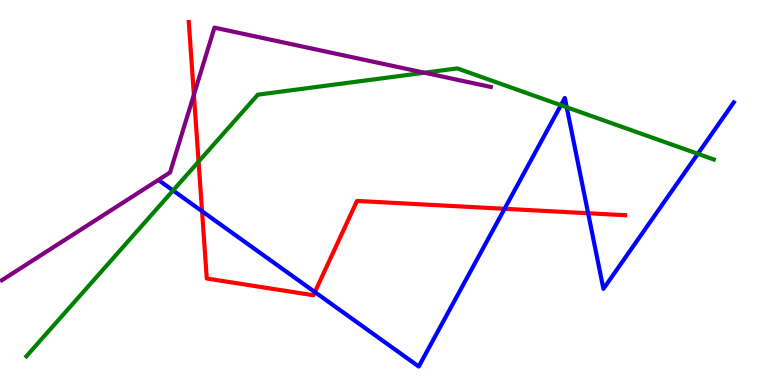[{'lines': ['blue', 'red'], 'intersections': [{'x': 2.61, 'y': 4.51}, {'x': 4.06, 'y': 2.41}, {'x': 6.51, 'y': 4.58}, {'x': 7.59, 'y': 4.46}]}, {'lines': ['green', 'red'], 'intersections': [{'x': 2.56, 'y': 5.8}]}, {'lines': ['purple', 'red'], 'intersections': [{'x': 2.5, 'y': 7.54}]}, {'lines': ['blue', 'green'], 'intersections': [{'x': 2.23, 'y': 5.05}, {'x': 7.24, 'y': 7.27}, {'x': 7.31, 'y': 7.21}, {'x': 9.0, 'y': 6.01}]}, {'lines': ['blue', 'purple'], 'intersections': []}, {'lines': ['green', 'purple'], 'intersections': [{'x': 5.48, 'y': 8.11}]}]